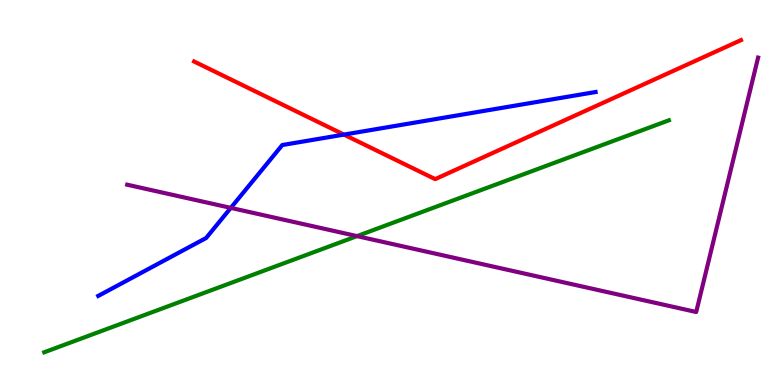[{'lines': ['blue', 'red'], 'intersections': [{'x': 4.44, 'y': 6.5}]}, {'lines': ['green', 'red'], 'intersections': []}, {'lines': ['purple', 'red'], 'intersections': []}, {'lines': ['blue', 'green'], 'intersections': []}, {'lines': ['blue', 'purple'], 'intersections': [{'x': 2.98, 'y': 4.6}]}, {'lines': ['green', 'purple'], 'intersections': [{'x': 4.61, 'y': 3.87}]}]